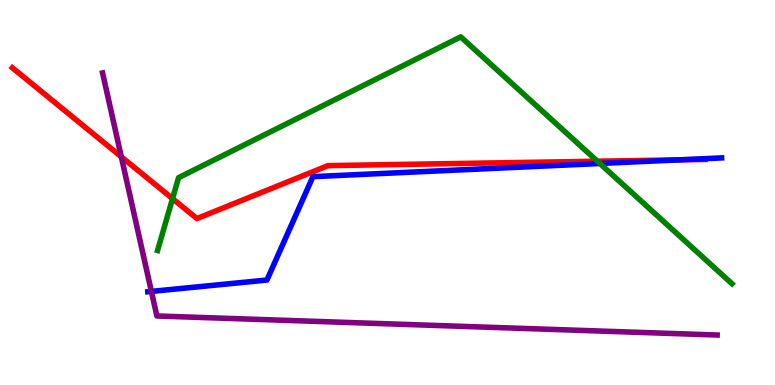[{'lines': ['blue', 'red'], 'intersections': [{'x': 8.75, 'y': 5.85}]}, {'lines': ['green', 'red'], 'intersections': [{'x': 2.23, 'y': 4.84}, {'x': 7.71, 'y': 5.81}]}, {'lines': ['purple', 'red'], 'intersections': [{'x': 1.57, 'y': 5.93}]}, {'lines': ['blue', 'green'], 'intersections': [{'x': 7.74, 'y': 5.75}]}, {'lines': ['blue', 'purple'], 'intersections': [{'x': 1.95, 'y': 2.43}]}, {'lines': ['green', 'purple'], 'intersections': []}]